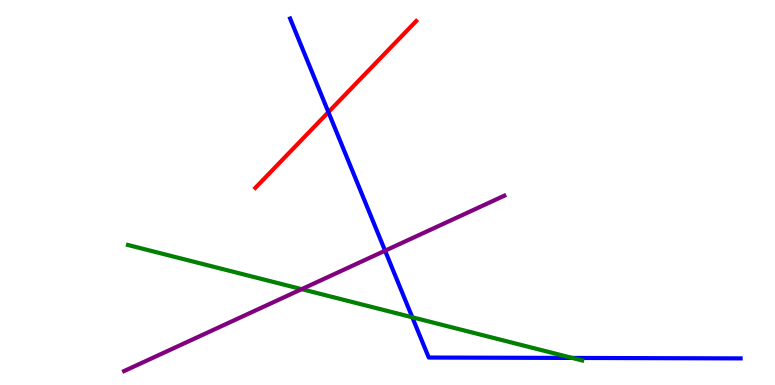[{'lines': ['blue', 'red'], 'intersections': [{'x': 4.24, 'y': 7.09}]}, {'lines': ['green', 'red'], 'intersections': []}, {'lines': ['purple', 'red'], 'intersections': []}, {'lines': ['blue', 'green'], 'intersections': [{'x': 5.32, 'y': 1.76}, {'x': 7.38, 'y': 0.703}]}, {'lines': ['blue', 'purple'], 'intersections': [{'x': 4.97, 'y': 3.49}]}, {'lines': ['green', 'purple'], 'intersections': [{'x': 3.89, 'y': 2.49}]}]